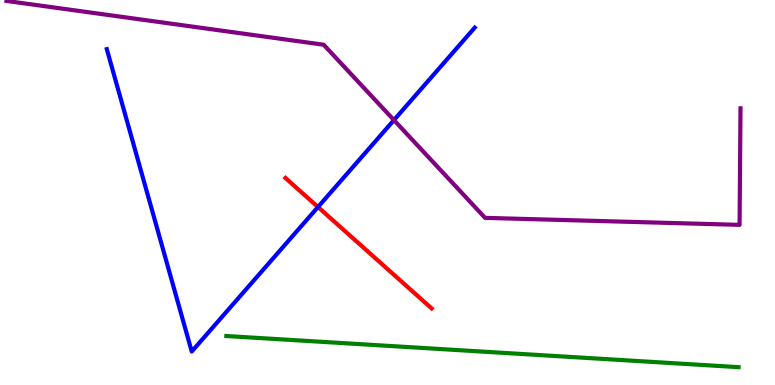[{'lines': ['blue', 'red'], 'intersections': [{'x': 4.1, 'y': 4.62}]}, {'lines': ['green', 'red'], 'intersections': []}, {'lines': ['purple', 'red'], 'intersections': []}, {'lines': ['blue', 'green'], 'intersections': []}, {'lines': ['blue', 'purple'], 'intersections': [{'x': 5.08, 'y': 6.88}]}, {'lines': ['green', 'purple'], 'intersections': []}]